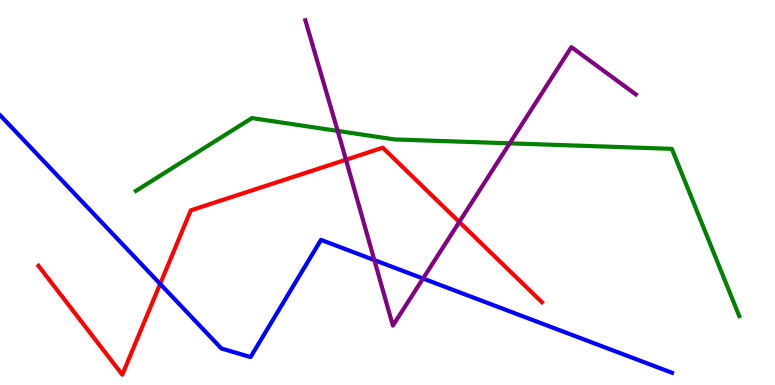[{'lines': ['blue', 'red'], 'intersections': [{'x': 2.07, 'y': 2.63}]}, {'lines': ['green', 'red'], 'intersections': []}, {'lines': ['purple', 'red'], 'intersections': [{'x': 4.46, 'y': 5.85}, {'x': 5.93, 'y': 4.23}]}, {'lines': ['blue', 'green'], 'intersections': []}, {'lines': ['blue', 'purple'], 'intersections': [{'x': 4.83, 'y': 3.24}, {'x': 5.46, 'y': 2.77}]}, {'lines': ['green', 'purple'], 'intersections': [{'x': 4.36, 'y': 6.6}, {'x': 6.58, 'y': 6.28}]}]